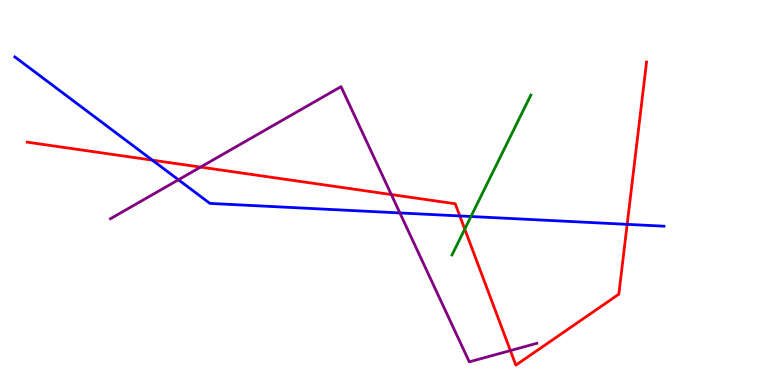[{'lines': ['blue', 'red'], 'intersections': [{'x': 1.97, 'y': 5.84}, {'x': 5.93, 'y': 4.39}, {'x': 8.09, 'y': 4.17}]}, {'lines': ['green', 'red'], 'intersections': [{'x': 6.0, 'y': 4.05}]}, {'lines': ['purple', 'red'], 'intersections': [{'x': 2.59, 'y': 5.66}, {'x': 5.05, 'y': 4.95}, {'x': 6.59, 'y': 0.894}]}, {'lines': ['blue', 'green'], 'intersections': [{'x': 6.08, 'y': 4.38}]}, {'lines': ['blue', 'purple'], 'intersections': [{'x': 2.3, 'y': 5.33}, {'x': 5.16, 'y': 4.47}]}, {'lines': ['green', 'purple'], 'intersections': []}]